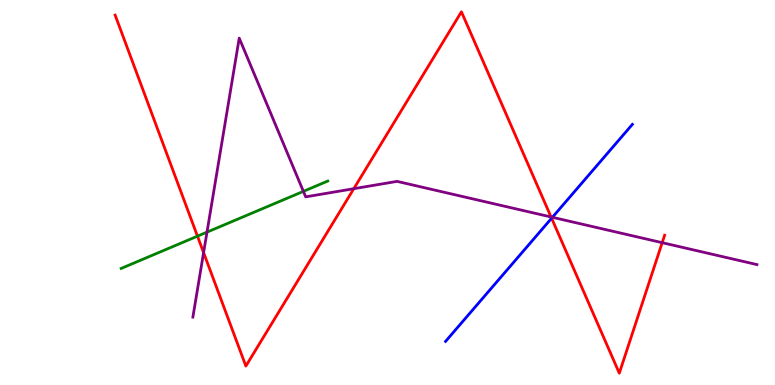[{'lines': ['blue', 'red'], 'intersections': [{'x': 7.12, 'y': 4.33}]}, {'lines': ['green', 'red'], 'intersections': [{'x': 2.55, 'y': 3.87}]}, {'lines': ['purple', 'red'], 'intersections': [{'x': 2.63, 'y': 3.44}, {'x': 4.57, 'y': 5.1}, {'x': 7.11, 'y': 4.36}, {'x': 8.54, 'y': 3.7}]}, {'lines': ['blue', 'green'], 'intersections': []}, {'lines': ['blue', 'purple'], 'intersections': [{'x': 7.13, 'y': 4.36}]}, {'lines': ['green', 'purple'], 'intersections': [{'x': 2.67, 'y': 3.97}, {'x': 3.91, 'y': 5.03}]}]